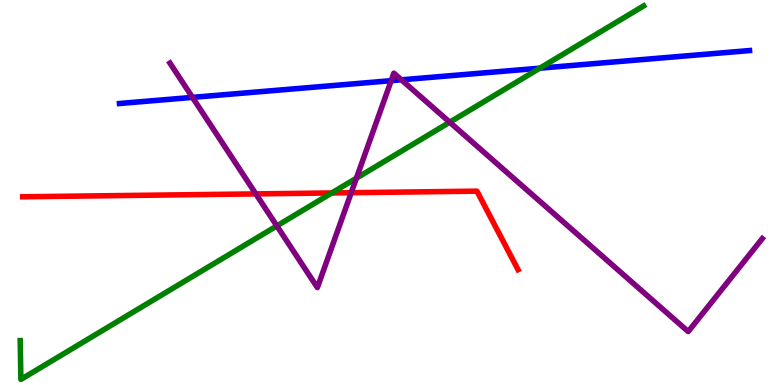[{'lines': ['blue', 'red'], 'intersections': []}, {'lines': ['green', 'red'], 'intersections': [{'x': 4.28, 'y': 4.99}]}, {'lines': ['purple', 'red'], 'intersections': [{'x': 3.3, 'y': 4.96}, {'x': 4.53, 'y': 4.99}]}, {'lines': ['blue', 'green'], 'intersections': [{'x': 6.97, 'y': 8.23}]}, {'lines': ['blue', 'purple'], 'intersections': [{'x': 2.48, 'y': 7.47}, {'x': 5.05, 'y': 7.9}, {'x': 5.18, 'y': 7.93}]}, {'lines': ['green', 'purple'], 'intersections': [{'x': 3.57, 'y': 4.13}, {'x': 4.6, 'y': 5.37}, {'x': 5.8, 'y': 6.83}]}]